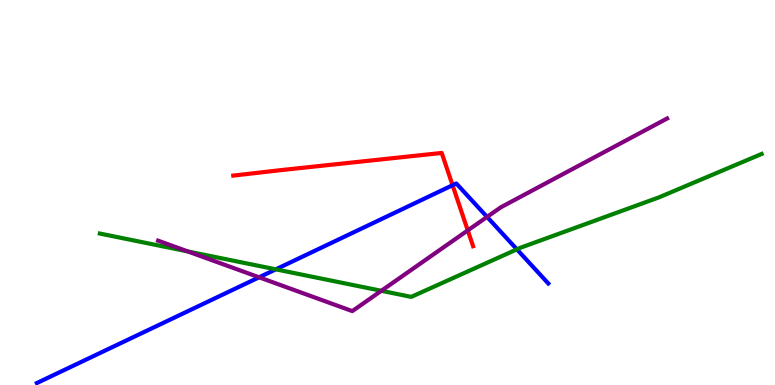[{'lines': ['blue', 'red'], 'intersections': [{'x': 5.84, 'y': 5.19}]}, {'lines': ['green', 'red'], 'intersections': []}, {'lines': ['purple', 'red'], 'intersections': [{'x': 6.04, 'y': 4.02}]}, {'lines': ['blue', 'green'], 'intersections': [{'x': 3.56, 'y': 3.0}, {'x': 6.67, 'y': 3.52}]}, {'lines': ['blue', 'purple'], 'intersections': [{'x': 3.34, 'y': 2.8}, {'x': 6.28, 'y': 4.37}]}, {'lines': ['green', 'purple'], 'intersections': [{'x': 2.42, 'y': 3.47}, {'x': 4.92, 'y': 2.45}]}]